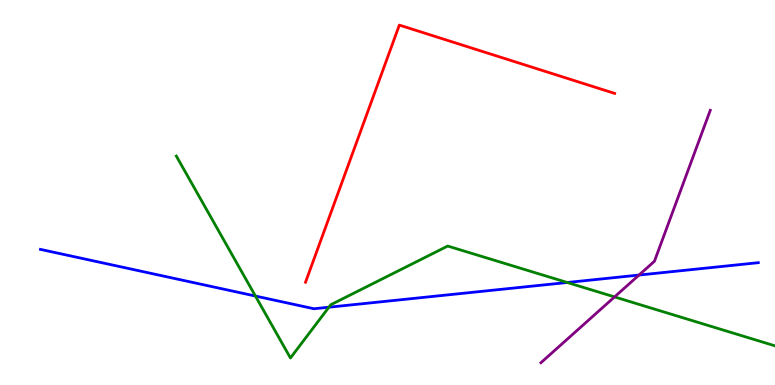[{'lines': ['blue', 'red'], 'intersections': []}, {'lines': ['green', 'red'], 'intersections': []}, {'lines': ['purple', 'red'], 'intersections': []}, {'lines': ['blue', 'green'], 'intersections': [{'x': 3.3, 'y': 2.31}, {'x': 4.24, 'y': 2.02}, {'x': 7.32, 'y': 2.66}]}, {'lines': ['blue', 'purple'], 'intersections': [{'x': 8.25, 'y': 2.86}]}, {'lines': ['green', 'purple'], 'intersections': [{'x': 7.93, 'y': 2.29}]}]